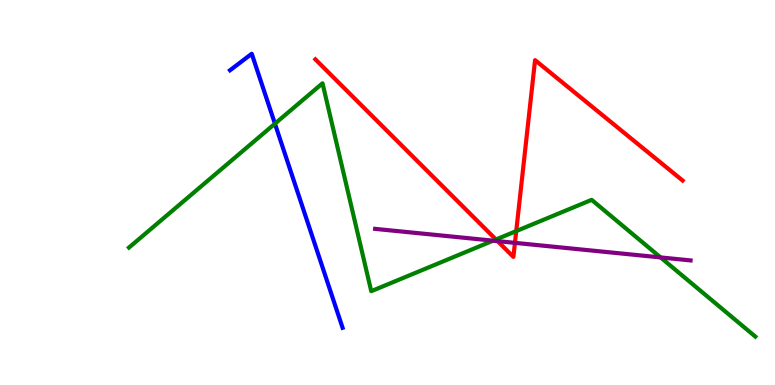[{'lines': ['blue', 'red'], 'intersections': []}, {'lines': ['green', 'red'], 'intersections': [{'x': 6.4, 'y': 3.78}, {'x': 6.66, 'y': 4.0}]}, {'lines': ['purple', 'red'], 'intersections': [{'x': 6.42, 'y': 3.74}, {'x': 6.64, 'y': 3.69}]}, {'lines': ['blue', 'green'], 'intersections': [{'x': 3.55, 'y': 6.79}]}, {'lines': ['blue', 'purple'], 'intersections': []}, {'lines': ['green', 'purple'], 'intersections': [{'x': 6.36, 'y': 3.75}, {'x': 8.52, 'y': 3.31}]}]